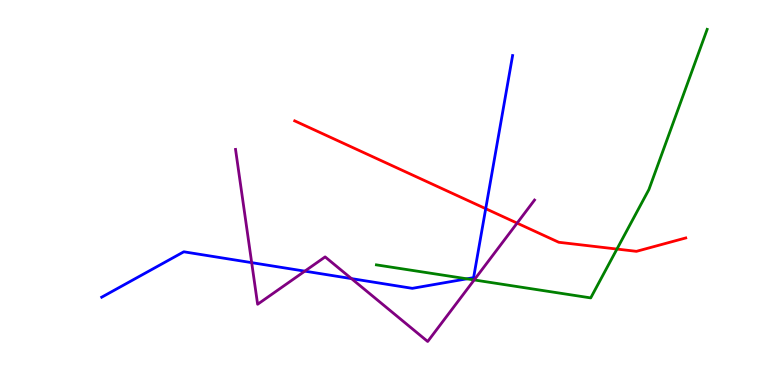[{'lines': ['blue', 'red'], 'intersections': [{'x': 6.27, 'y': 4.58}]}, {'lines': ['green', 'red'], 'intersections': [{'x': 7.96, 'y': 3.53}]}, {'lines': ['purple', 'red'], 'intersections': [{'x': 6.67, 'y': 4.2}]}, {'lines': ['blue', 'green'], 'intersections': [{'x': 6.02, 'y': 2.76}]}, {'lines': ['blue', 'purple'], 'intersections': [{'x': 3.25, 'y': 3.18}, {'x': 3.93, 'y': 2.96}, {'x': 4.53, 'y': 2.76}]}, {'lines': ['green', 'purple'], 'intersections': [{'x': 6.12, 'y': 2.73}]}]